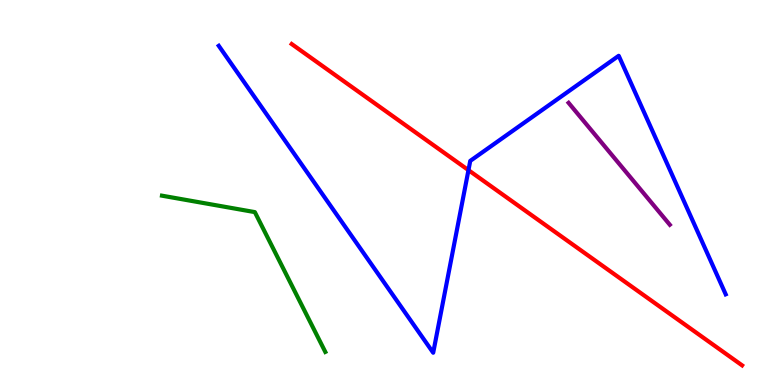[{'lines': ['blue', 'red'], 'intersections': [{'x': 6.04, 'y': 5.58}]}, {'lines': ['green', 'red'], 'intersections': []}, {'lines': ['purple', 'red'], 'intersections': []}, {'lines': ['blue', 'green'], 'intersections': []}, {'lines': ['blue', 'purple'], 'intersections': []}, {'lines': ['green', 'purple'], 'intersections': []}]